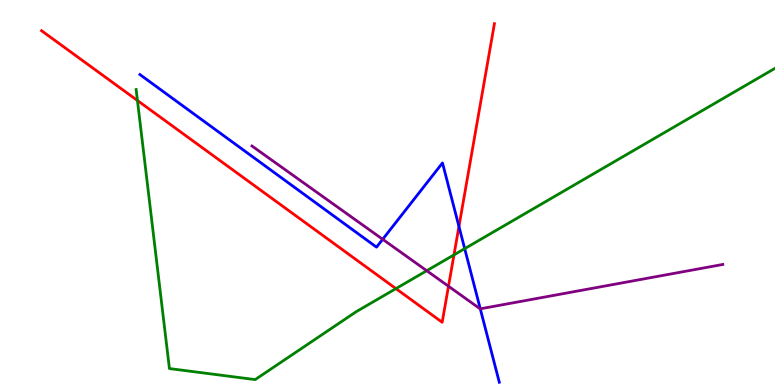[{'lines': ['blue', 'red'], 'intersections': [{'x': 5.92, 'y': 4.12}]}, {'lines': ['green', 'red'], 'intersections': [{'x': 1.77, 'y': 7.39}, {'x': 5.11, 'y': 2.5}, {'x': 5.86, 'y': 3.38}]}, {'lines': ['purple', 'red'], 'intersections': [{'x': 5.79, 'y': 2.57}]}, {'lines': ['blue', 'green'], 'intersections': [{'x': 6.0, 'y': 3.54}]}, {'lines': ['blue', 'purple'], 'intersections': [{'x': 4.94, 'y': 3.78}, {'x': 6.2, 'y': 1.98}]}, {'lines': ['green', 'purple'], 'intersections': [{'x': 5.51, 'y': 2.97}]}]